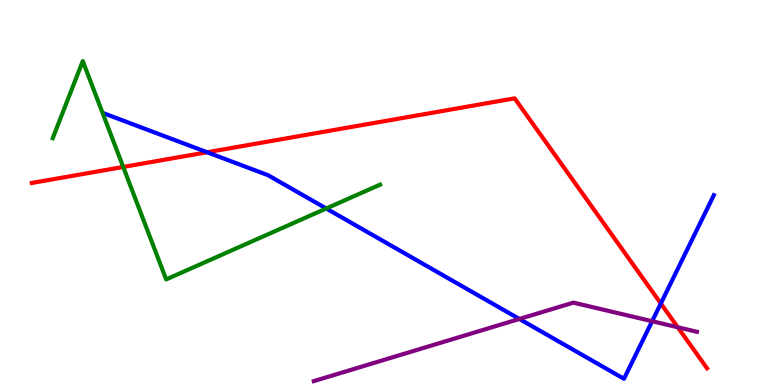[{'lines': ['blue', 'red'], 'intersections': [{'x': 2.67, 'y': 6.05}, {'x': 8.53, 'y': 2.12}]}, {'lines': ['green', 'red'], 'intersections': [{'x': 1.59, 'y': 5.66}]}, {'lines': ['purple', 'red'], 'intersections': [{'x': 8.75, 'y': 1.5}]}, {'lines': ['blue', 'green'], 'intersections': [{'x': 4.21, 'y': 4.58}]}, {'lines': ['blue', 'purple'], 'intersections': [{'x': 6.7, 'y': 1.72}, {'x': 8.41, 'y': 1.66}]}, {'lines': ['green', 'purple'], 'intersections': []}]